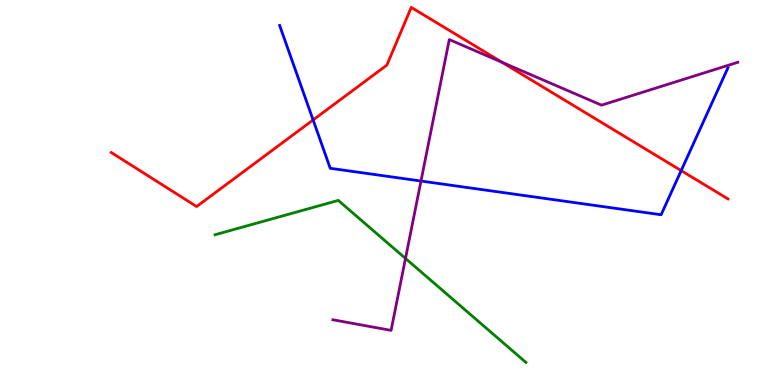[{'lines': ['blue', 'red'], 'intersections': [{'x': 4.04, 'y': 6.88}, {'x': 8.79, 'y': 5.57}]}, {'lines': ['green', 'red'], 'intersections': []}, {'lines': ['purple', 'red'], 'intersections': [{'x': 6.48, 'y': 8.38}]}, {'lines': ['blue', 'green'], 'intersections': []}, {'lines': ['blue', 'purple'], 'intersections': [{'x': 5.43, 'y': 5.3}]}, {'lines': ['green', 'purple'], 'intersections': [{'x': 5.23, 'y': 3.29}]}]